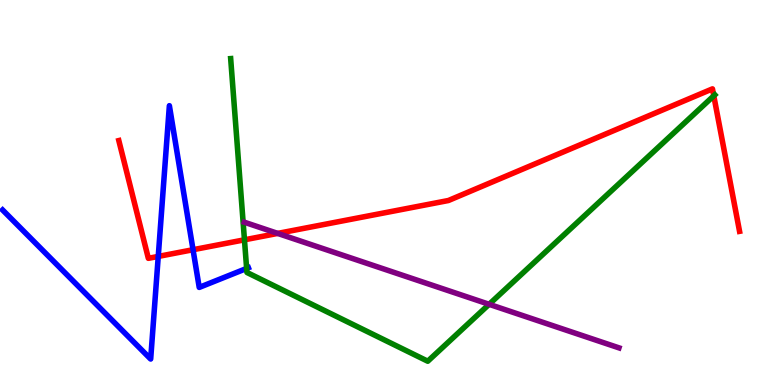[{'lines': ['blue', 'red'], 'intersections': [{'x': 2.04, 'y': 3.34}, {'x': 2.49, 'y': 3.51}]}, {'lines': ['green', 'red'], 'intersections': [{'x': 3.15, 'y': 3.77}, {'x': 9.21, 'y': 7.51}]}, {'lines': ['purple', 'red'], 'intersections': [{'x': 3.58, 'y': 3.94}]}, {'lines': ['blue', 'green'], 'intersections': [{'x': 3.18, 'y': 3.03}]}, {'lines': ['blue', 'purple'], 'intersections': []}, {'lines': ['green', 'purple'], 'intersections': [{'x': 6.31, 'y': 2.1}]}]